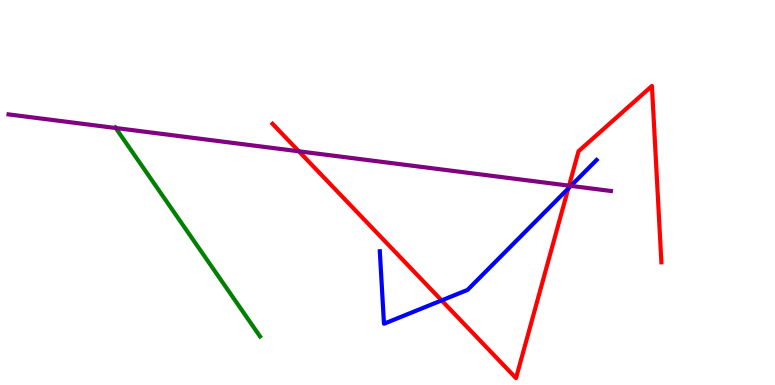[{'lines': ['blue', 'red'], 'intersections': [{'x': 5.7, 'y': 2.2}, {'x': 7.33, 'y': 5.1}]}, {'lines': ['green', 'red'], 'intersections': []}, {'lines': ['purple', 'red'], 'intersections': [{'x': 3.86, 'y': 6.07}, {'x': 7.34, 'y': 5.18}]}, {'lines': ['blue', 'green'], 'intersections': []}, {'lines': ['blue', 'purple'], 'intersections': [{'x': 7.37, 'y': 5.17}]}, {'lines': ['green', 'purple'], 'intersections': [{'x': 1.49, 'y': 6.67}]}]